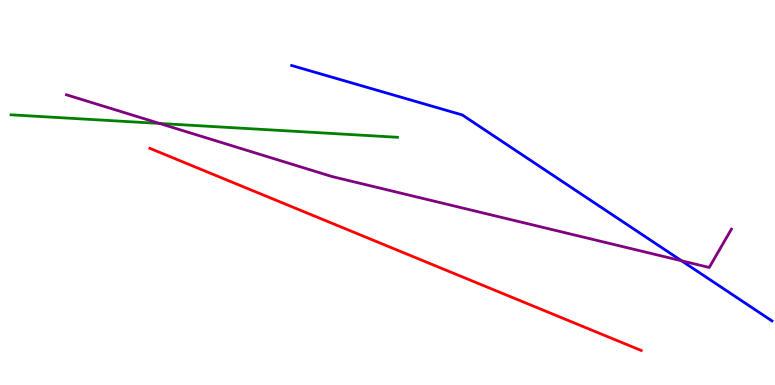[{'lines': ['blue', 'red'], 'intersections': []}, {'lines': ['green', 'red'], 'intersections': []}, {'lines': ['purple', 'red'], 'intersections': []}, {'lines': ['blue', 'green'], 'intersections': []}, {'lines': ['blue', 'purple'], 'intersections': [{'x': 8.79, 'y': 3.23}]}, {'lines': ['green', 'purple'], 'intersections': [{'x': 2.06, 'y': 6.79}]}]